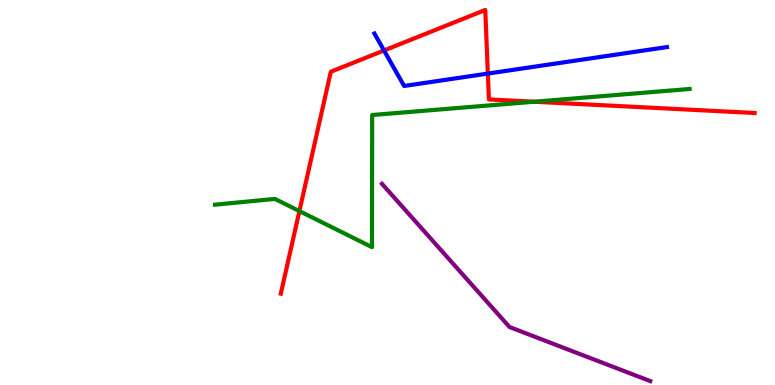[{'lines': ['blue', 'red'], 'intersections': [{'x': 4.96, 'y': 8.69}, {'x': 6.29, 'y': 8.09}]}, {'lines': ['green', 'red'], 'intersections': [{'x': 3.86, 'y': 4.52}, {'x': 6.89, 'y': 7.36}]}, {'lines': ['purple', 'red'], 'intersections': []}, {'lines': ['blue', 'green'], 'intersections': []}, {'lines': ['blue', 'purple'], 'intersections': []}, {'lines': ['green', 'purple'], 'intersections': []}]